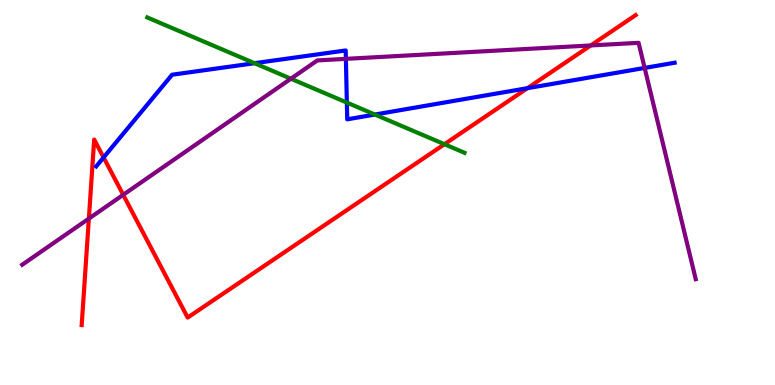[{'lines': ['blue', 'red'], 'intersections': [{'x': 1.34, 'y': 5.91}, {'x': 6.81, 'y': 7.71}]}, {'lines': ['green', 'red'], 'intersections': [{'x': 5.73, 'y': 6.25}]}, {'lines': ['purple', 'red'], 'intersections': [{'x': 1.15, 'y': 4.32}, {'x': 1.59, 'y': 4.94}, {'x': 7.62, 'y': 8.82}]}, {'lines': ['blue', 'green'], 'intersections': [{'x': 3.28, 'y': 8.36}, {'x': 4.48, 'y': 7.34}, {'x': 4.84, 'y': 7.02}]}, {'lines': ['blue', 'purple'], 'intersections': [{'x': 4.46, 'y': 8.47}, {'x': 8.32, 'y': 8.24}]}, {'lines': ['green', 'purple'], 'intersections': [{'x': 3.75, 'y': 7.96}]}]